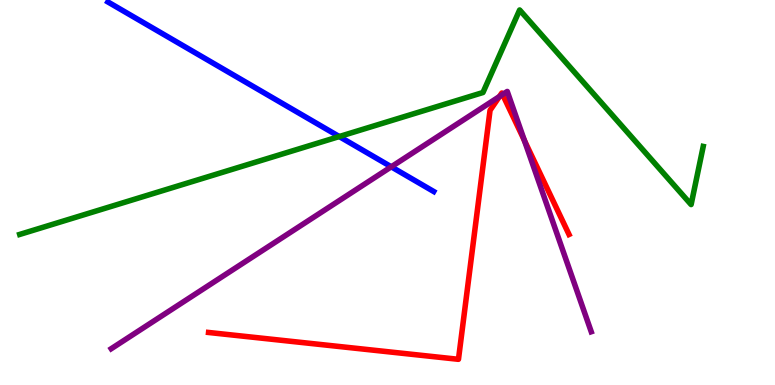[{'lines': ['blue', 'red'], 'intersections': []}, {'lines': ['green', 'red'], 'intersections': []}, {'lines': ['purple', 'red'], 'intersections': [{'x': 6.44, 'y': 7.49}, {'x': 6.48, 'y': 7.55}, {'x': 6.77, 'y': 6.35}]}, {'lines': ['blue', 'green'], 'intersections': [{'x': 4.38, 'y': 6.45}]}, {'lines': ['blue', 'purple'], 'intersections': [{'x': 5.05, 'y': 5.67}]}, {'lines': ['green', 'purple'], 'intersections': []}]